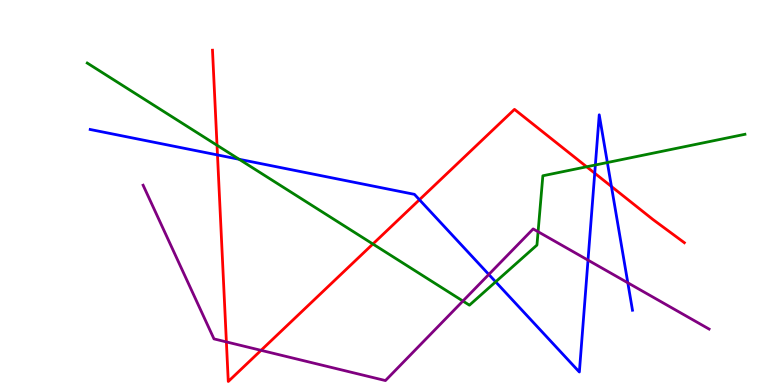[{'lines': ['blue', 'red'], 'intersections': [{'x': 2.81, 'y': 5.98}, {'x': 5.41, 'y': 4.81}, {'x': 7.67, 'y': 5.5}, {'x': 7.89, 'y': 5.16}]}, {'lines': ['green', 'red'], 'intersections': [{'x': 2.8, 'y': 6.23}, {'x': 4.81, 'y': 3.66}, {'x': 7.57, 'y': 5.67}]}, {'lines': ['purple', 'red'], 'intersections': [{'x': 2.92, 'y': 1.12}, {'x': 3.37, 'y': 0.9}]}, {'lines': ['blue', 'green'], 'intersections': [{'x': 3.09, 'y': 5.86}, {'x': 6.4, 'y': 2.68}, {'x': 7.68, 'y': 5.71}, {'x': 7.84, 'y': 5.78}]}, {'lines': ['blue', 'purple'], 'intersections': [{'x': 6.31, 'y': 2.87}, {'x': 7.59, 'y': 3.24}, {'x': 8.1, 'y': 2.65}]}, {'lines': ['green', 'purple'], 'intersections': [{'x': 5.97, 'y': 2.18}, {'x': 6.94, 'y': 3.98}]}]